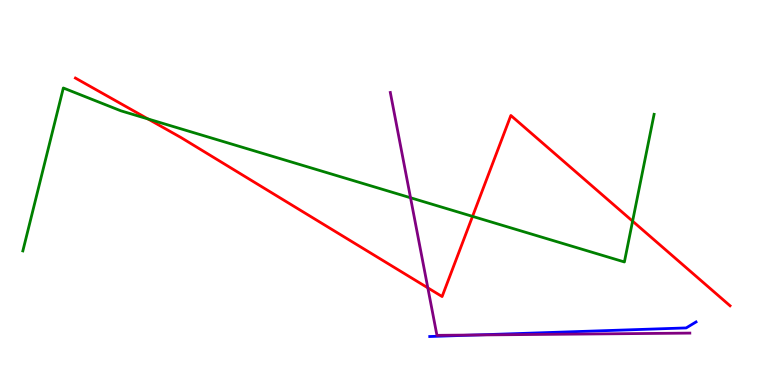[{'lines': ['blue', 'red'], 'intersections': []}, {'lines': ['green', 'red'], 'intersections': [{'x': 1.91, 'y': 6.91}, {'x': 6.1, 'y': 4.38}, {'x': 8.16, 'y': 4.26}]}, {'lines': ['purple', 'red'], 'intersections': [{'x': 5.52, 'y': 2.52}]}, {'lines': ['blue', 'green'], 'intersections': []}, {'lines': ['blue', 'purple'], 'intersections': [{'x': 6.13, 'y': 1.3}]}, {'lines': ['green', 'purple'], 'intersections': [{'x': 5.3, 'y': 4.86}]}]